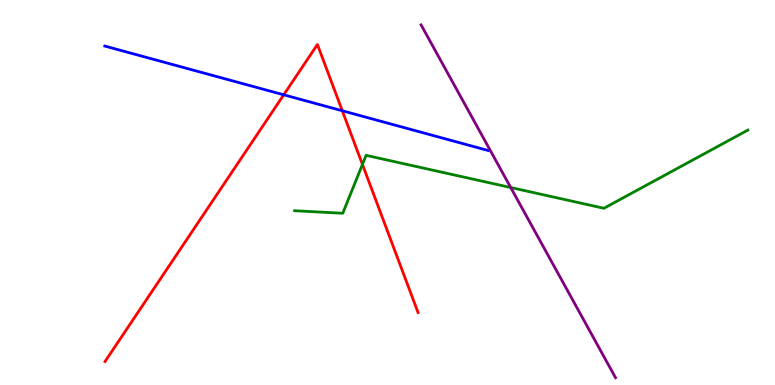[{'lines': ['blue', 'red'], 'intersections': [{'x': 3.66, 'y': 7.54}, {'x': 4.42, 'y': 7.12}]}, {'lines': ['green', 'red'], 'intersections': [{'x': 4.68, 'y': 5.73}]}, {'lines': ['purple', 'red'], 'intersections': []}, {'lines': ['blue', 'green'], 'intersections': []}, {'lines': ['blue', 'purple'], 'intersections': []}, {'lines': ['green', 'purple'], 'intersections': [{'x': 6.59, 'y': 5.13}]}]